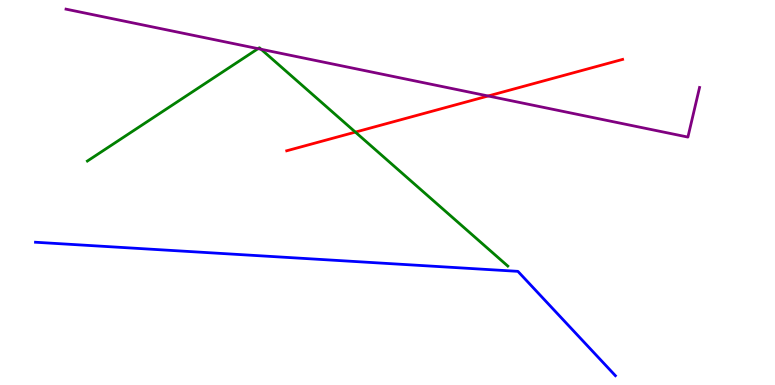[{'lines': ['blue', 'red'], 'intersections': []}, {'lines': ['green', 'red'], 'intersections': [{'x': 4.59, 'y': 6.57}]}, {'lines': ['purple', 'red'], 'intersections': [{'x': 6.3, 'y': 7.51}]}, {'lines': ['blue', 'green'], 'intersections': []}, {'lines': ['blue', 'purple'], 'intersections': []}, {'lines': ['green', 'purple'], 'intersections': [{'x': 3.33, 'y': 8.74}, {'x': 3.37, 'y': 8.72}]}]